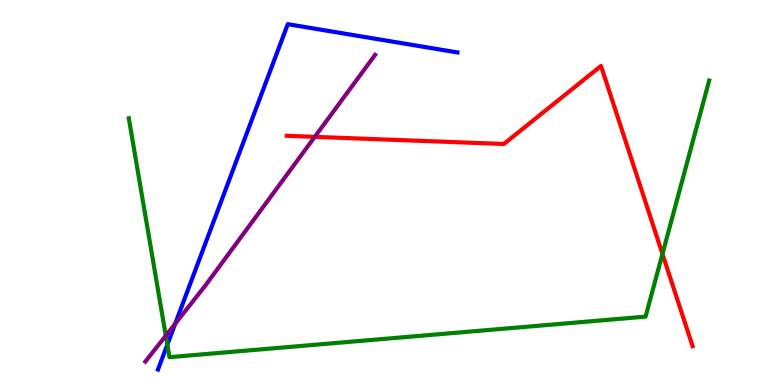[{'lines': ['blue', 'red'], 'intersections': []}, {'lines': ['green', 'red'], 'intersections': [{'x': 8.55, 'y': 3.4}]}, {'lines': ['purple', 'red'], 'intersections': [{'x': 4.06, 'y': 6.45}]}, {'lines': ['blue', 'green'], 'intersections': [{'x': 2.16, 'y': 1.05}]}, {'lines': ['blue', 'purple'], 'intersections': [{'x': 2.26, 'y': 1.59}]}, {'lines': ['green', 'purple'], 'intersections': [{'x': 2.14, 'y': 1.28}]}]